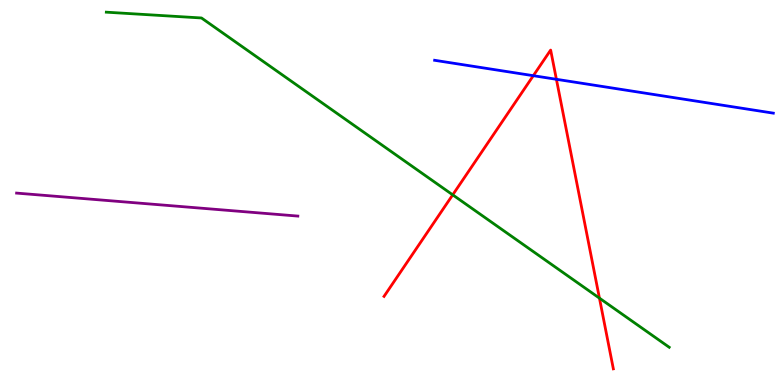[{'lines': ['blue', 'red'], 'intersections': [{'x': 6.88, 'y': 8.03}, {'x': 7.18, 'y': 7.94}]}, {'lines': ['green', 'red'], 'intersections': [{'x': 5.84, 'y': 4.94}, {'x': 7.73, 'y': 2.26}]}, {'lines': ['purple', 'red'], 'intersections': []}, {'lines': ['blue', 'green'], 'intersections': []}, {'lines': ['blue', 'purple'], 'intersections': []}, {'lines': ['green', 'purple'], 'intersections': []}]